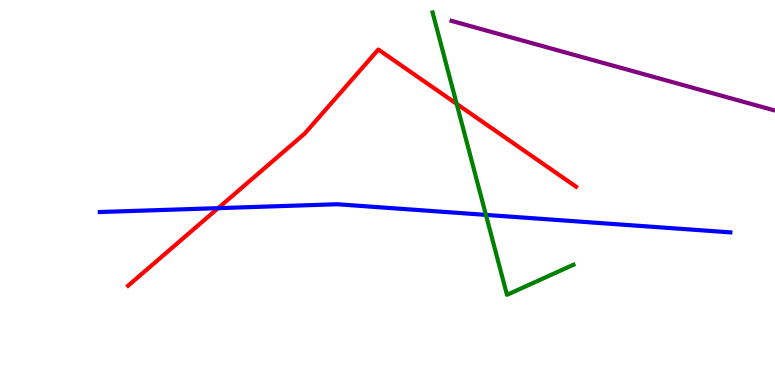[{'lines': ['blue', 'red'], 'intersections': [{'x': 2.81, 'y': 4.59}]}, {'lines': ['green', 'red'], 'intersections': [{'x': 5.89, 'y': 7.3}]}, {'lines': ['purple', 'red'], 'intersections': []}, {'lines': ['blue', 'green'], 'intersections': [{'x': 6.27, 'y': 4.42}]}, {'lines': ['blue', 'purple'], 'intersections': []}, {'lines': ['green', 'purple'], 'intersections': []}]